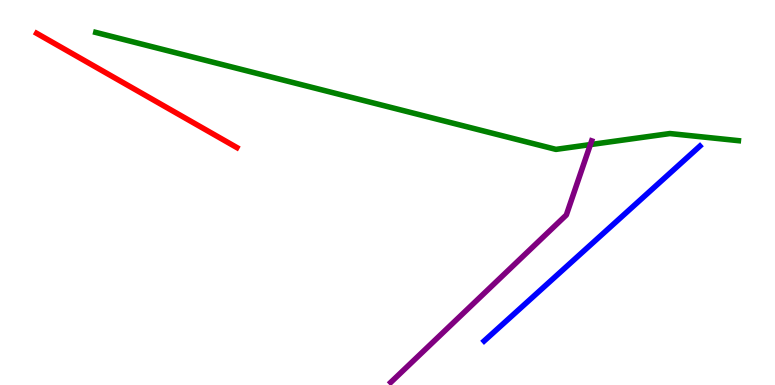[{'lines': ['blue', 'red'], 'intersections': []}, {'lines': ['green', 'red'], 'intersections': []}, {'lines': ['purple', 'red'], 'intersections': []}, {'lines': ['blue', 'green'], 'intersections': []}, {'lines': ['blue', 'purple'], 'intersections': []}, {'lines': ['green', 'purple'], 'intersections': [{'x': 7.62, 'y': 6.24}]}]